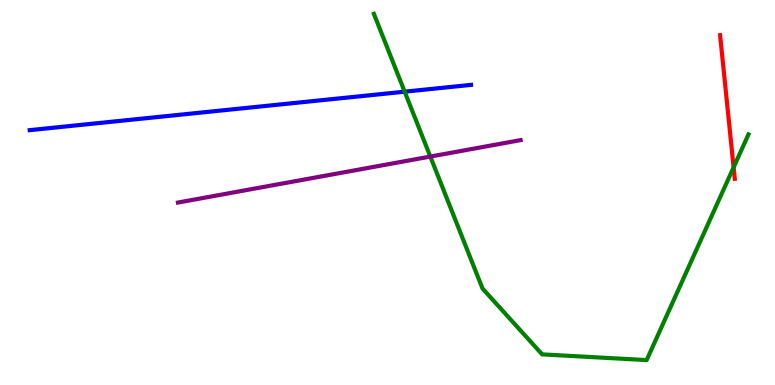[{'lines': ['blue', 'red'], 'intersections': []}, {'lines': ['green', 'red'], 'intersections': [{'x': 9.47, 'y': 5.65}]}, {'lines': ['purple', 'red'], 'intersections': []}, {'lines': ['blue', 'green'], 'intersections': [{'x': 5.22, 'y': 7.62}]}, {'lines': ['blue', 'purple'], 'intersections': []}, {'lines': ['green', 'purple'], 'intersections': [{'x': 5.55, 'y': 5.93}]}]